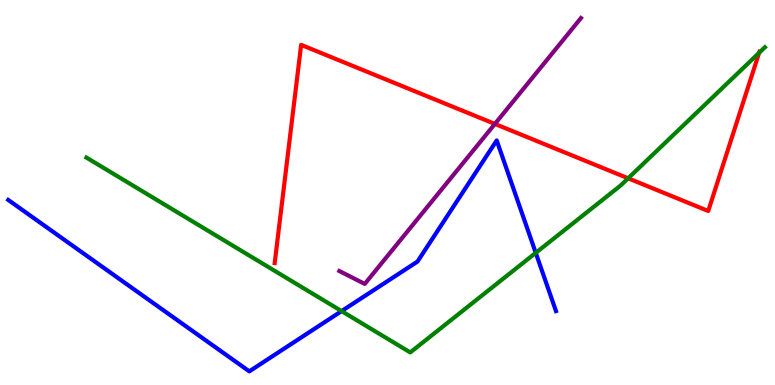[{'lines': ['blue', 'red'], 'intersections': []}, {'lines': ['green', 'red'], 'intersections': [{'x': 8.11, 'y': 5.37}, {'x': 9.8, 'y': 8.63}]}, {'lines': ['purple', 'red'], 'intersections': [{'x': 6.39, 'y': 6.78}]}, {'lines': ['blue', 'green'], 'intersections': [{'x': 4.41, 'y': 1.92}, {'x': 6.91, 'y': 3.43}]}, {'lines': ['blue', 'purple'], 'intersections': []}, {'lines': ['green', 'purple'], 'intersections': []}]